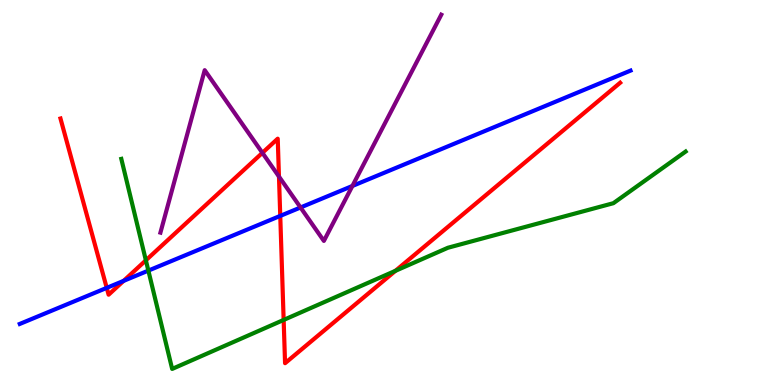[{'lines': ['blue', 'red'], 'intersections': [{'x': 1.38, 'y': 2.52}, {'x': 1.59, 'y': 2.7}, {'x': 3.62, 'y': 4.39}]}, {'lines': ['green', 'red'], 'intersections': [{'x': 1.88, 'y': 3.24}, {'x': 3.66, 'y': 1.69}, {'x': 5.1, 'y': 2.97}]}, {'lines': ['purple', 'red'], 'intersections': [{'x': 3.39, 'y': 6.03}, {'x': 3.6, 'y': 5.41}]}, {'lines': ['blue', 'green'], 'intersections': [{'x': 1.91, 'y': 2.97}]}, {'lines': ['blue', 'purple'], 'intersections': [{'x': 3.88, 'y': 4.61}, {'x': 4.55, 'y': 5.17}]}, {'lines': ['green', 'purple'], 'intersections': []}]